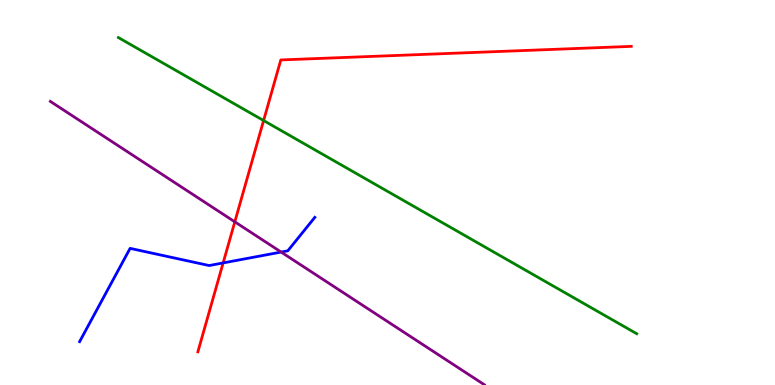[{'lines': ['blue', 'red'], 'intersections': [{'x': 2.88, 'y': 3.17}]}, {'lines': ['green', 'red'], 'intersections': [{'x': 3.4, 'y': 6.87}]}, {'lines': ['purple', 'red'], 'intersections': [{'x': 3.03, 'y': 4.24}]}, {'lines': ['blue', 'green'], 'intersections': []}, {'lines': ['blue', 'purple'], 'intersections': [{'x': 3.63, 'y': 3.45}]}, {'lines': ['green', 'purple'], 'intersections': []}]